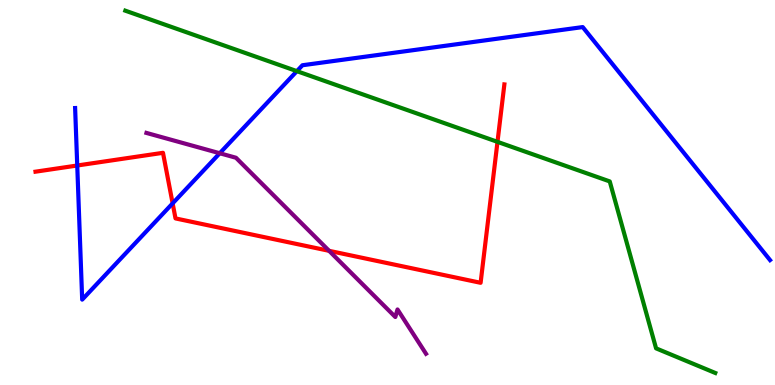[{'lines': ['blue', 'red'], 'intersections': [{'x': 0.997, 'y': 5.7}, {'x': 2.23, 'y': 4.72}]}, {'lines': ['green', 'red'], 'intersections': [{'x': 6.42, 'y': 6.32}]}, {'lines': ['purple', 'red'], 'intersections': [{'x': 4.25, 'y': 3.48}]}, {'lines': ['blue', 'green'], 'intersections': [{'x': 3.83, 'y': 8.15}]}, {'lines': ['blue', 'purple'], 'intersections': [{'x': 2.84, 'y': 6.02}]}, {'lines': ['green', 'purple'], 'intersections': []}]